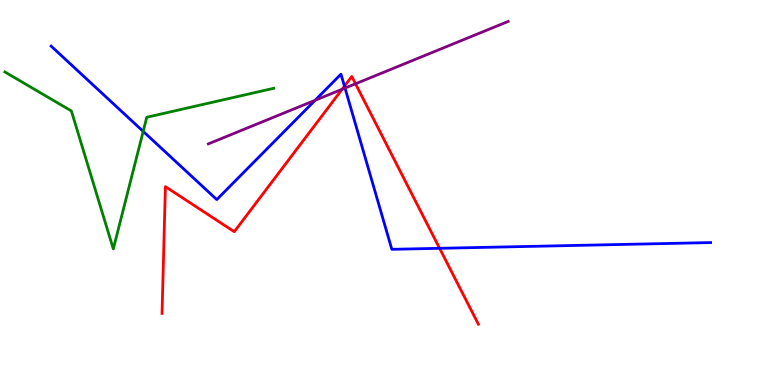[{'lines': ['blue', 'red'], 'intersections': [{'x': 4.44, 'y': 7.76}, {'x': 5.67, 'y': 3.55}]}, {'lines': ['green', 'red'], 'intersections': []}, {'lines': ['purple', 'red'], 'intersections': [{'x': 4.41, 'y': 7.68}, {'x': 4.59, 'y': 7.82}]}, {'lines': ['blue', 'green'], 'intersections': [{'x': 1.85, 'y': 6.59}]}, {'lines': ['blue', 'purple'], 'intersections': [{'x': 4.07, 'y': 7.4}, {'x': 4.45, 'y': 7.71}]}, {'lines': ['green', 'purple'], 'intersections': []}]